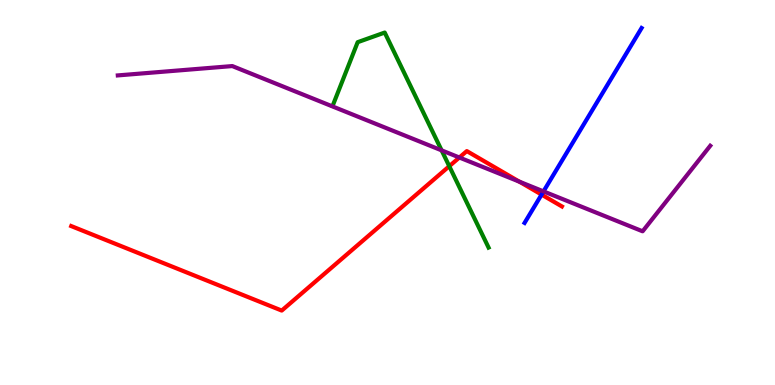[{'lines': ['blue', 'red'], 'intersections': [{'x': 6.99, 'y': 4.95}]}, {'lines': ['green', 'red'], 'intersections': [{'x': 5.8, 'y': 5.68}]}, {'lines': ['purple', 'red'], 'intersections': [{'x': 5.93, 'y': 5.91}, {'x': 6.7, 'y': 5.28}]}, {'lines': ['blue', 'green'], 'intersections': []}, {'lines': ['blue', 'purple'], 'intersections': [{'x': 7.01, 'y': 5.03}]}, {'lines': ['green', 'purple'], 'intersections': [{'x': 5.7, 'y': 6.09}]}]